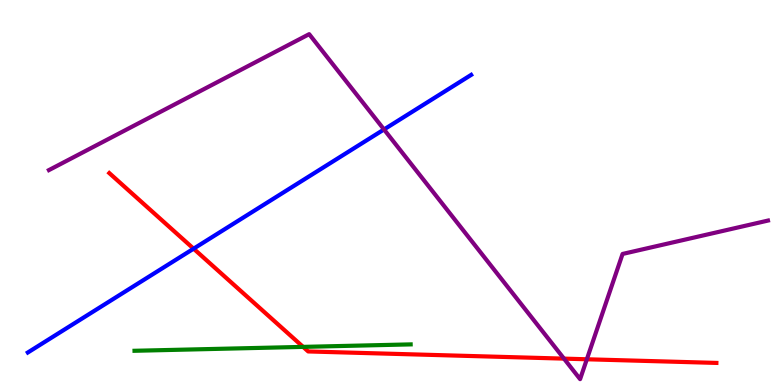[{'lines': ['blue', 'red'], 'intersections': [{'x': 2.5, 'y': 3.54}]}, {'lines': ['green', 'red'], 'intersections': [{'x': 3.91, 'y': 0.99}]}, {'lines': ['purple', 'red'], 'intersections': [{'x': 7.28, 'y': 0.685}, {'x': 7.57, 'y': 0.668}]}, {'lines': ['blue', 'green'], 'intersections': []}, {'lines': ['blue', 'purple'], 'intersections': [{'x': 4.95, 'y': 6.64}]}, {'lines': ['green', 'purple'], 'intersections': []}]